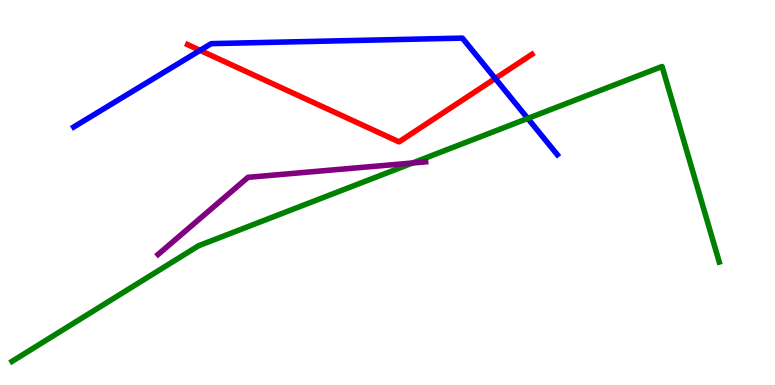[{'lines': ['blue', 'red'], 'intersections': [{'x': 2.58, 'y': 8.69}, {'x': 6.39, 'y': 7.96}]}, {'lines': ['green', 'red'], 'intersections': []}, {'lines': ['purple', 'red'], 'intersections': []}, {'lines': ['blue', 'green'], 'intersections': [{'x': 6.81, 'y': 6.92}]}, {'lines': ['blue', 'purple'], 'intersections': []}, {'lines': ['green', 'purple'], 'intersections': [{'x': 5.32, 'y': 5.77}]}]